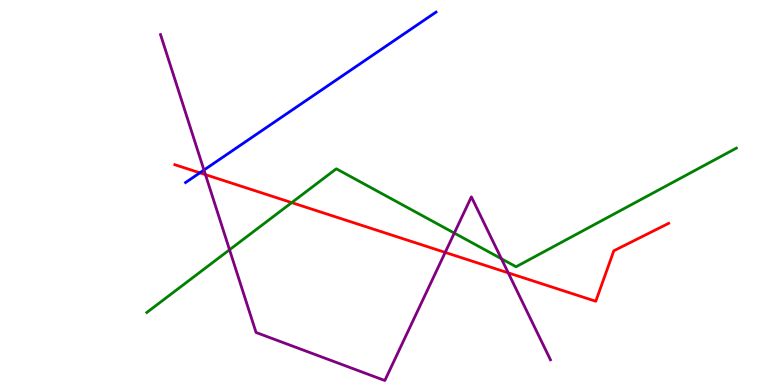[{'lines': ['blue', 'red'], 'intersections': [{'x': 2.58, 'y': 5.51}]}, {'lines': ['green', 'red'], 'intersections': [{'x': 3.76, 'y': 4.74}]}, {'lines': ['purple', 'red'], 'intersections': [{'x': 2.65, 'y': 5.46}, {'x': 5.74, 'y': 3.44}, {'x': 6.56, 'y': 2.91}]}, {'lines': ['blue', 'green'], 'intersections': []}, {'lines': ['blue', 'purple'], 'intersections': [{'x': 2.63, 'y': 5.58}]}, {'lines': ['green', 'purple'], 'intersections': [{'x': 2.96, 'y': 3.51}, {'x': 5.86, 'y': 3.95}, {'x': 6.47, 'y': 3.28}]}]